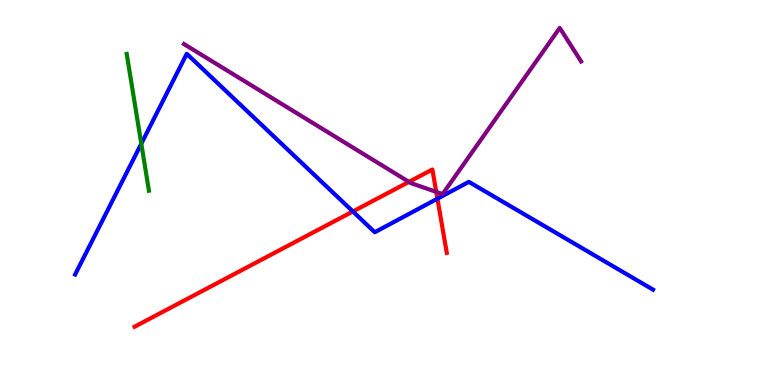[{'lines': ['blue', 'red'], 'intersections': [{'x': 4.55, 'y': 4.51}, {'x': 5.64, 'y': 4.84}]}, {'lines': ['green', 'red'], 'intersections': []}, {'lines': ['purple', 'red'], 'intersections': [{'x': 5.28, 'y': 5.28}, {'x': 5.63, 'y': 5.02}]}, {'lines': ['blue', 'green'], 'intersections': [{'x': 1.82, 'y': 6.27}]}, {'lines': ['blue', 'purple'], 'intersections': []}, {'lines': ['green', 'purple'], 'intersections': []}]